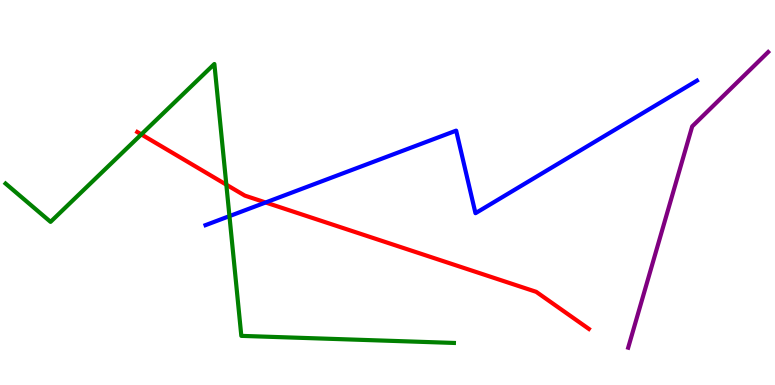[{'lines': ['blue', 'red'], 'intersections': [{'x': 3.43, 'y': 4.74}]}, {'lines': ['green', 'red'], 'intersections': [{'x': 1.82, 'y': 6.51}, {'x': 2.92, 'y': 5.2}]}, {'lines': ['purple', 'red'], 'intersections': []}, {'lines': ['blue', 'green'], 'intersections': [{'x': 2.96, 'y': 4.39}]}, {'lines': ['blue', 'purple'], 'intersections': []}, {'lines': ['green', 'purple'], 'intersections': []}]